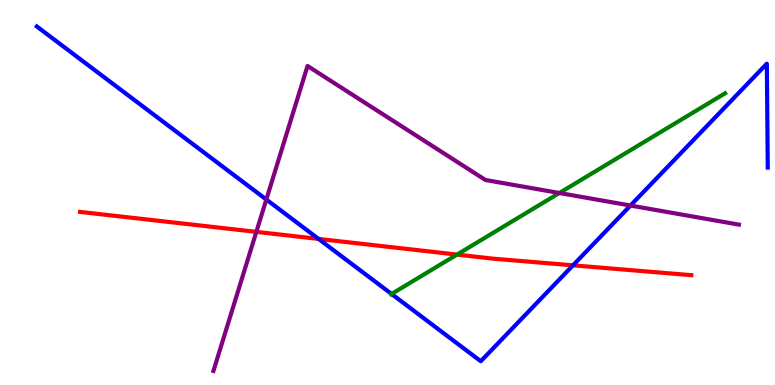[{'lines': ['blue', 'red'], 'intersections': [{'x': 4.11, 'y': 3.79}, {'x': 7.39, 'y': 3.11}]}, {'lines': ['green', 'red'], 'intersections': [{'x': 5.9, 'y': 3.39}]}, {'lines': ['purple', 'red'], 'intersections': [{'x': 3.31, 'y': 3.98}]}, {'lines': ['blue', 'green'], 'intersections': [{'x': 5.05, 'y': 2.36}]}, {'lines': ['blue', 'purple'], 'intersections': [{'x': 3.44, 'y': 4.82}, {'x': 8.14, 'y': 4.66}]}, {'lines': ['green', 'purple'], 'intersections': [{'x': 7.22, 'y': 4.99}]}]